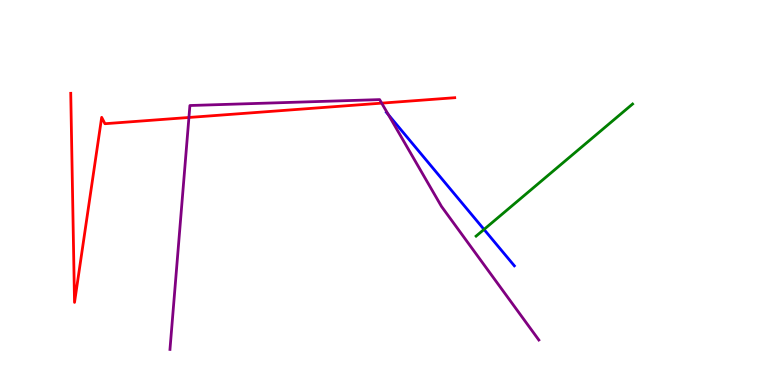[{'lines': ['blue', 'red'], 'intersections': []}, {'lines': ['green', 'red'], 'intersections': []}, {'lines': ['purple', 'red'], 'intersections': [{'x': 2.44, 'y': 6.95}, {'x': 4.92, 'y': 7.32}]}, {'lines': ['blue', 'green'], 'intersections': [{'x': 6.25, 'y': 4.04}]}, {'lines': ['blue', 'purple'], 'intersections': [{'x': 5.01, 'y': 7.02}]}, {'lines': ['green', 'purple'], 'intersections': []}]